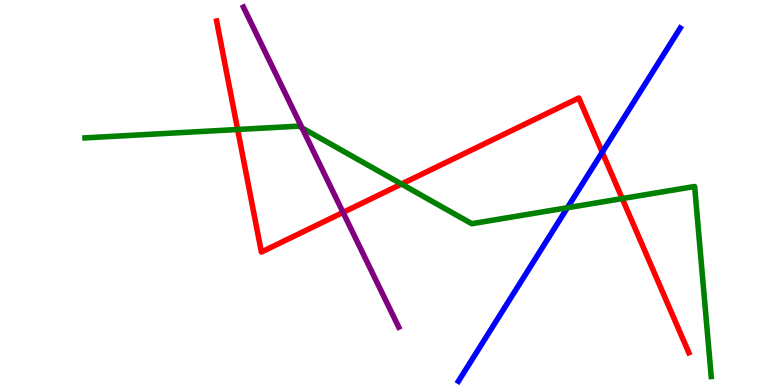[{'lines': ['blue', 'red'], 'intersections': [{'x': 7.77, 'y': 6.05}]}, {'lines': ['green', 'red'], 'intersections': [{'x': 3.07, 'y': 6.64}, {'x': 5.18, 'y': 5.22}, {'x': 8.03, 'y': 4.84}]}, {'lines': ['purple', 'red'], 'intersections': [{'x': 4.43, 'y': 4.48}]}, {'lines': ['blue', 'green'], 'intersections': [{'x': 7.32, 'y': 4.6}]}, {'lines': ['blue', 'purple'], 'intersections': []}, {'lines': ['green', 'purple'], 'intersections': [{'x': 3.9, 'y': 6.68}]}]